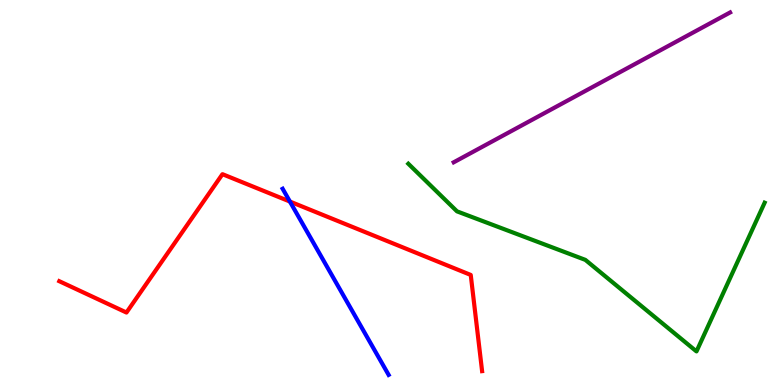[{'lines': ['blue', 'red'], 'intersections': [{'x': 3.74, 'y': 4.76}]}, {'lines': ['green', 'red'], 'intersections': []}, {'lines': ['purple', 'red'], 'intersections': []}, {'lines': ['blue', 'green'], 'intersections': []}, {'lines': ['blue', 'purple'], 'intersections': []}, {'lines': ['green', 'purple'], 'intersections': []}]